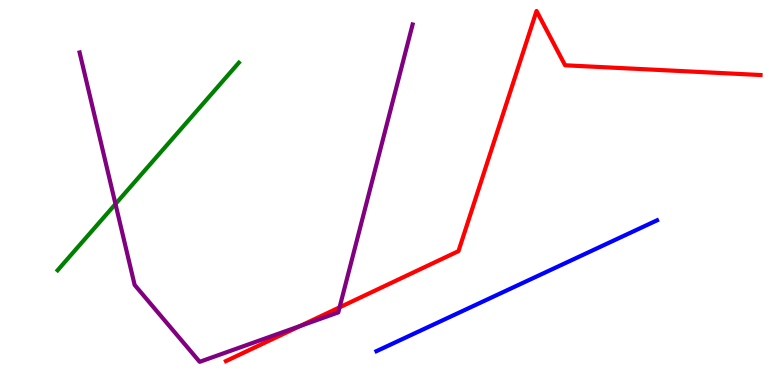[{'lines': ['blue', 'red'], 'intersections': []}, {'lines': ['green', 'red'], 'intersections': []}, {'lines': ['purple', 'red'], 'intersections': [{'x': 3.87, 'y': 1.53}, {'x': 4.38, 'y': 2.02}]}, {'lines': ['blue', 'green'], 'intersections': []}, {'lines': ['blue', 'purple'], 'intersections': []}, {'lines': ['green', 'purple'], 'intersections': [{'x': 1.49, 'y': 4.7}]}]